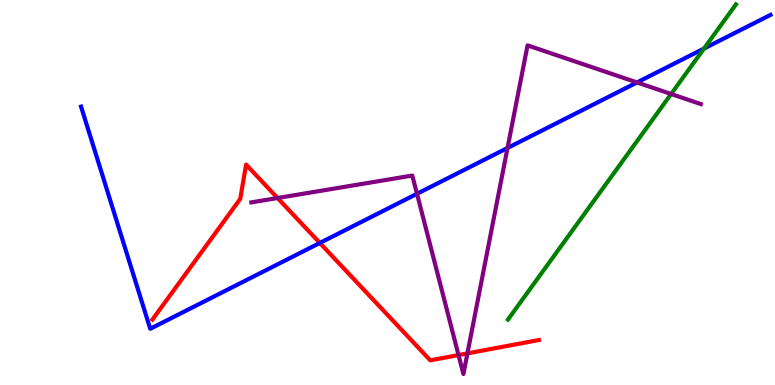[{'lines': ['blue', 'red'], 'intersections': [{'x': 4.13, 'y': 3.69}]}, {'lines': ['green', 'red'], 'intersections': []}, {'lines': ['purple', 'red'], 'intersections': [{'x': 3.58, 'y': 4.86}, {'x': 5.92, 'y': 0.778}, {'x': 6.03, 'y': 0.821}]}, {'lines': ['blue', 'green'], 'intersections': [{'x': 9.08, 'y': 8.74}]}, {'lines': ['blue', 'purple'], 'intersections': [{'x': 5.38, 'y': 4.97}, {'x': 6.55, 'y': 6.16}, {'x': 8.22, 'y': 7.86}]}, {'lines': ['green', 'purple'], 'intersections': [{'x': 8.66, 'y': 7.56}]}]